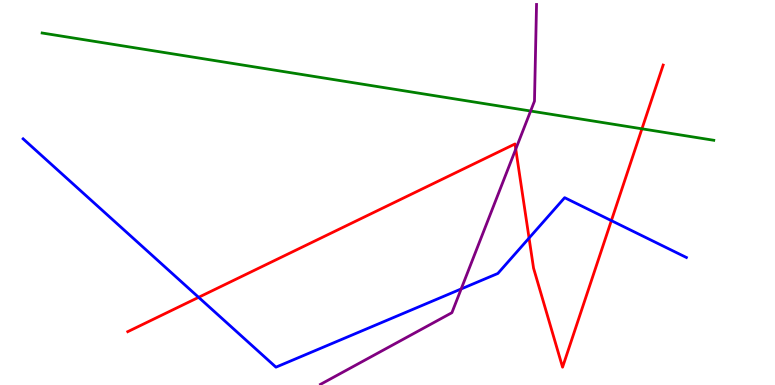[{'lines': ['blue', 'red'], 'intersections': [{'x': 2.56, 'y': 2.28}, {'x': 6.83, 'y': 3.82}, {'x': 7.89, 'y': 4.27}]}, {'lines': ['green', 'red'], 'intersections': [{'x': 8.28, 'y': 6.65}]}, {'lines': ['purple', 'red'], 'intersections': [{'x': 6.65, 'y': 6.13}]}, {'lines': ['blue', 'green'], 'intersections': []}, {'lines': ['blue', 'purple'], 'intersections': [{'x': 5.95, 'y': 2.49}]}, {'lines': ['green', 'purple'], 'intersections': [{'x': 6.85, 'y': 7.12}]}]